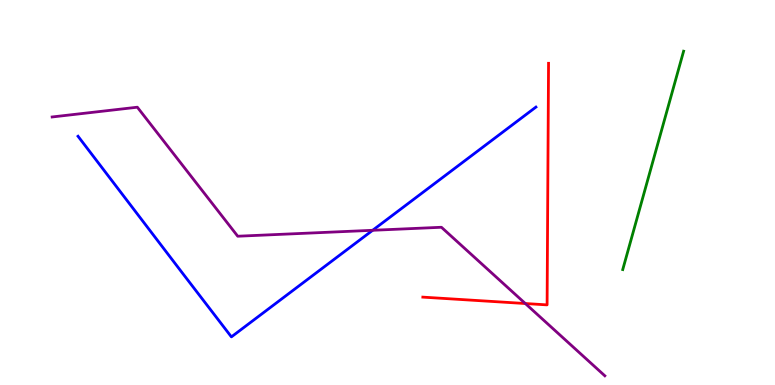[{'lines': ['blue', 'red'], 'intersections': []}, {'lines': ['green', 'red'], 'intersections': []}, {'lines': ['purple', 'red'], 'intersections': [{'x': 6.78, 'y': 2.12}]}, {'lines': ['blue', 'green'], 'intersections': []}, {'lines': ['blue', 'purple'], 'intersections': [{'x': 4.81, 'y': 4.02}]}, {'lines': ['green', 'purple'], 'intersections': []}]